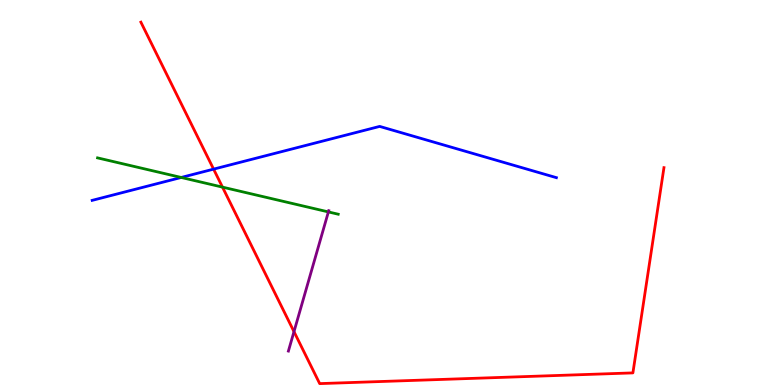[{'lines': ['blue', 'red'], 'intersections': [{'x': 2.76, 'y': 5.61}]}, {'lines': ['green', 'red'], 'intersections': [{'x': 2.87, 'y': 5.14}]}, {'lines': ['purple', 'red'], 'intersections': [{'x': 3.79, 'y': 1.39}]}, {'lines': ['blue', 'green'], 'intersections': [{'x': 2.34, 'y': 5.39}]}, {'lines': ['blue', 'purple'], 'intersections': []}, {'lines': ['green', 'purple'], 'intersections': [{'x': 4.24, 'y': 4.5}]}]